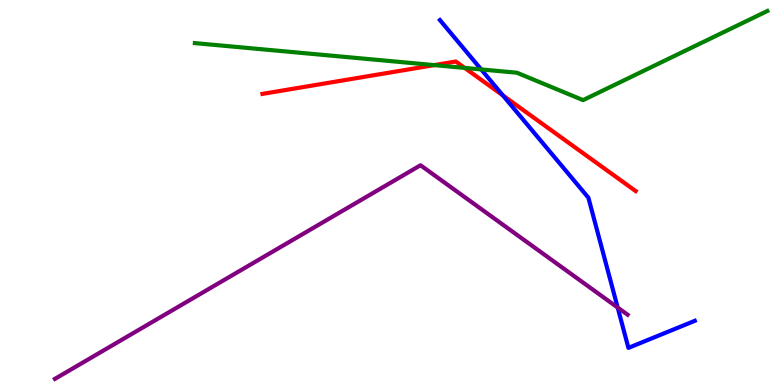[{'lines': ['blue', 'red'], 'intersections': [{'x': 6.49, 'y': 7.52}]}, {'lines': ['green', 'red'], 'intersections': [{'x': 5.6, 'y': 8.31}, {'x': 6.0, 'y': 8.24}]}, {'lines': ['purple', 'red'], 'intersections': []}, {'lines': ['blue', 'green'], 'intersections': [{'x': 6.21, 'y': 8.2}]}, {'lines': ['blue', 'purple'], 'intersections': [{'x': 7.97, 'y': 2.01}]}, {'lines': ['green', 'purple'], 'intersections': []}]